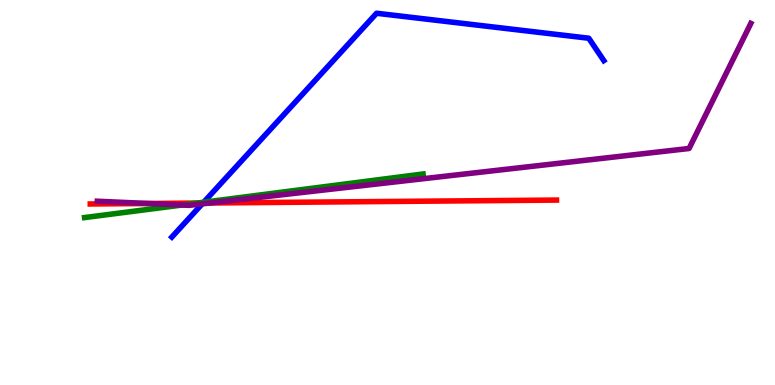[{'lines': ['blue', 'red'], 'intersections': [{'x': 2.62, 'y': 4.73}]}, {'lines': ['green', 'red'], 'intersections': [{'x': 2.54, 'y': 4.73}]}, {'lines': ['purple', 'red'], 'intersections': [{'x': 1.91, 'y': 4.71}, {'x': 2.71, 'y': 4.73}]}, {'lines': ['blue', 'green'], 'intersections': [{'x': 2.63, 'y': 4.75}]}, {'lines': ['blue', 'purple'], 'intersections': [{'x': 2.61, 'y': 4.7}]}, {'lines': ['green', 'purple'], 'intersections': [{'x': 2.35, 'y': 4.67}]}]